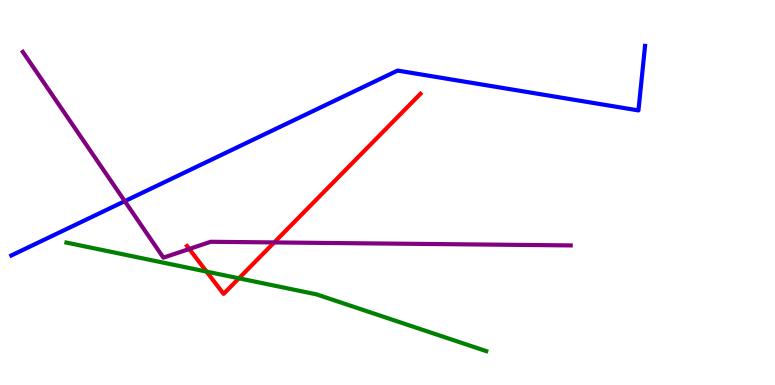[{'lines': ['blue', 'red'], 'intersections': []}, {'lines': ['green', 'red'], 'intersections': [{'x': 2.66, 'y': 2.95}, {'x': 3.08, 'y': 2.77}]}, {'lines': ['purple', 'red'], 'intersections': [{'x': 2.44, 'y': 3.53}, {'x': 3.54, 'y': 3.7}]}, {'lines': ['blue', 'green'], 'intersections': []}, {'lines': ['blue', 'purple'], 'intersections': [{'x': 1.61, 'y': 4.77}]}, {'lines': ['green', 'purple'], 'intersections': []}]